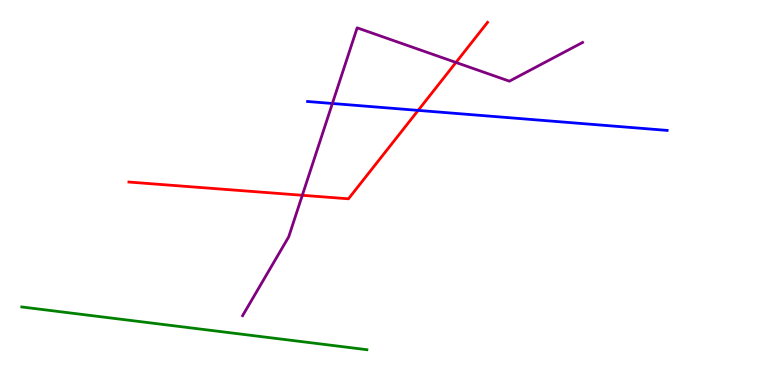[{'lines': ['blue', 'red'], 'intersections': [{'x': 5.4, 'y': 7.13}]}, {'lines': ['green', 'red'], 'intersections': []}, {'lines': ['purple', 'red'], 'intersections': [{'x': 3.9, 'y': 4.93}, {'x': 5.88, 'y': 8.38}]}, {'lines': ['blue', 'green'], 'intersections': []}, {'lines': ['blue', 'purple'], 'intersections': [{'x': 4.29, 'y': 7.31}]}, {'lines': ['green', 'purple'], 'intersections': []}]